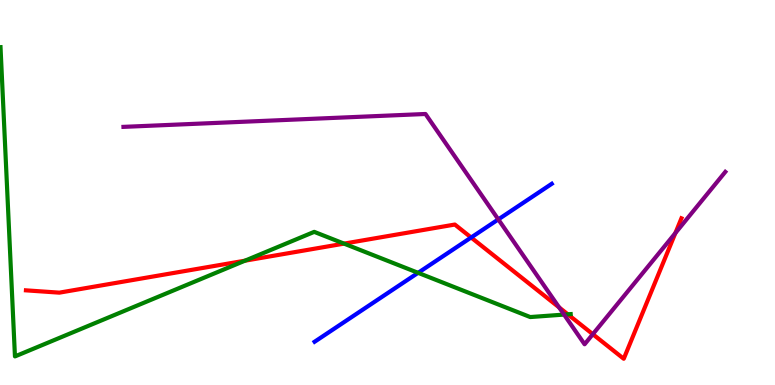[{'lines': ['blue', 'red'], 'intersections': [{'x': 6.08, 'y': 3.83}]}, {'lines': ['green', 'red'], 'intersections': [{'x': 3.16, 'y': 3.23}, {'x': 4.44, 'y': 3.67}, {'x': 7.33, 'y': 1.84}]}, {'lines': ['purple', 'red'], 'intersections': [{'x': 7.21, 'y': 2.02}, {'x': 7.65, 'y': 1.32}, {'x': 8.71, 'y': 3.95}]}, {'lines': ['blue', 'green'], 'intersections': [{'x': 5.39, 'y': 2.91}]}, {'lines': ['blue', 'purple'], 'intersections': [{'x': 6.43, 'y': 4.3}]}, {'lines': ['green', 'purple'], 'intersections': [{'x': 7.28, 'y': 1.83}]}]